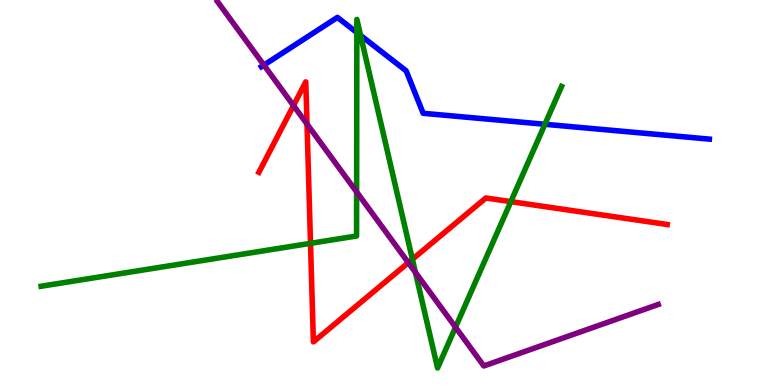[{'lines': ['blue', 'red'], 'intersections': []}, {'lines': ['green', 'red'], 'intersections': [{'x': 4.01, 'y': 3.68}, {'x': 5.32, 'y': 3.27}, {'x': 6.59, 'y': 4.76}]}, {'lines': ['purple', 'red'], 'intersections': [{'x': 3.79, 'y': 7.26}, {'x': 3.96, 'y': 6.78}, {'x': 5.27, 'y': 3.18}]}, {'lines': ['blue', 'green'], 'intersections': [{'x': 4.6, 'y': 9.16}, {'x': 4.65, 'y': 9.08}, {'x': 7.03, 'y': 6.77}]}, {'lines': ['blue', 'purple'], 'intersections': [{'x': 3.41, 'y': 8.31}]}, {'lines': ['green', 'purple'], 'intersections': [{'x': 4.6, 'y': 5.01}, {'x': 5.36, 'y': 2.93}, {'x': 5.88, 'y': 1.5}]}]